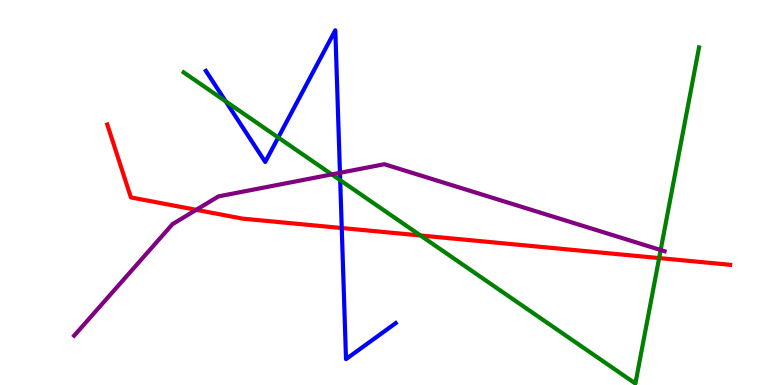[{'lines': ['blue', 'red'], 'intersections': [{'x': 4.41, 'y': 4.08}]}, {'lines': ['green', 'red'], 'intersections': [{'x': 5.43, 'y': 3.88}, {'x': 8.51, 'y': 3.3}]}, {'lines': ['purple', 'red'], 'intersections': [{'x': 2.53, 'y': 4.55}]}, {'lines': ['blue', 'green'], 'intersections': [{'x': 2.91, 'y': 7.37}, {'x': 3.59, 'y': 6.43}, {'x': 4.39, 'y': 5.32}]}, {'lines': ['blue', 'purple'], 'intersections': [{'x': 4.39, 'y': 5.51}]}, {'lines': ['green', 'purple'], 'intersections': [{'x': 4.28, 'y': 5.47}, {'x': 8.52, 'y': 3.51}]}]